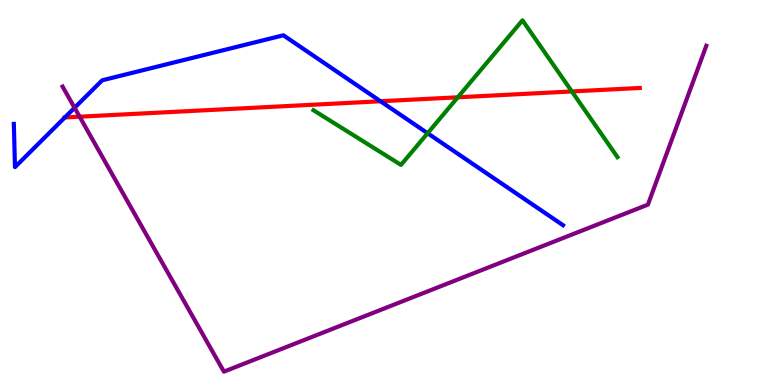[{'lines': ['blue', 'red'], 'intersections': [{'x': 0.837, 'y': 6.95}, {'x': 4.91, 'y': 7.37}]}, {'lines': ['green', 'red'], 'intersections': [{'x': 5.91, 'y': 7.47}, {'x': 7.38, 'y': 7.62}]}, {'lines': ['purple', 'red'], 'intersections': [{'x': 1.03, 'y': 6.97}]}, {'lines': ['blue', 'green'], 'intersections': [{'x': 5.52, 'y': 6.54}]}, {'lines': ['blue', 'purple'], 'intersections': [{'x': 0.962, 'y': 7.2}]}, {'lines': ['green', 'purple'], 'intersections': []}]